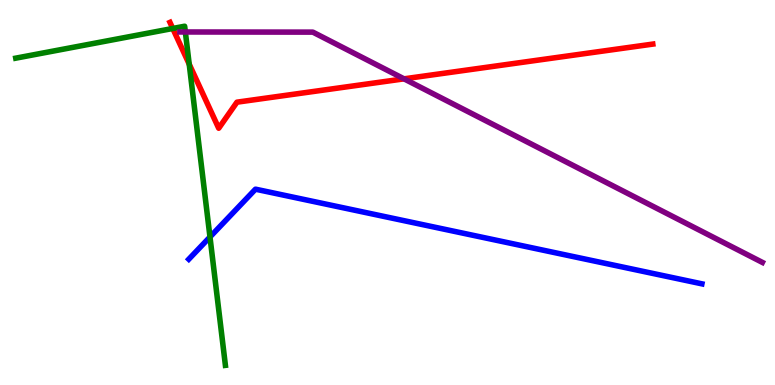[{'lines': ['blue', 'red'], 'intersections': []}, {'lines': ['green', 'red'], 'intersections': [{'x': 2.23, 'y': 9.26}, {'x': 2.44, 'y': 8.33}]}, {'lines': ['purple', 'red'], 'intersections': [{'x': 5.21, 'y': 7.95}]}, {'lines': ['blue', 'green'], 'intersections': [{'x': 2.71, 'y': 3.84}]}, {'lines': ['blue', 'purple'], 'intersections': []}, {'lines': ['green', 'purple'], 'intersections': [{'x': 2.39, 'y': 9.17}]}]